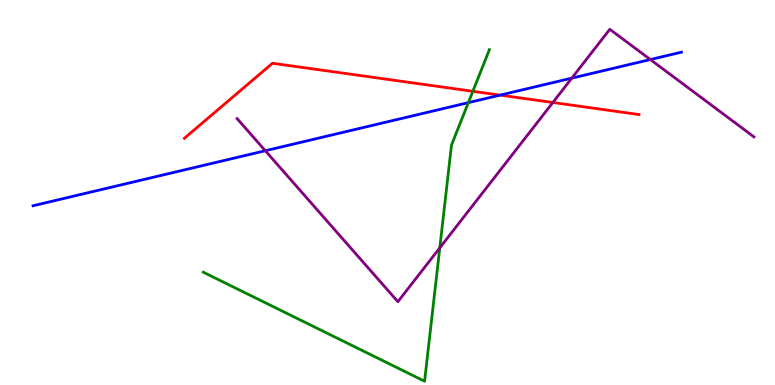[{'lines': ['blue', 'red'], 'intersections': [{'x': 6.45, 'y': 7.53}]}, {'lines': ['green', 'red'], 'intersections': [{'x': 6.1, 'y': 7.63}]}, {'lines': ['purple', 'red'], 'intersections': [{'x': 7.13, 'y': 7.34}]}, {'lines': ['blue', 'green'], 'intersections': [{'x': 6.04, 'y': 7.33}]}, {'lines': ['blue', 'purple'], 'intersections': [{'x': 3.42, 'y': 6.08}, {'x': 7.38, 'y': 7.97}, {'x': 8.39, 'y': 8.45}]}, {'lines': ['green', 'purple'], 'intersections': [{'x': 5.67, 'y': 3.56}]}]